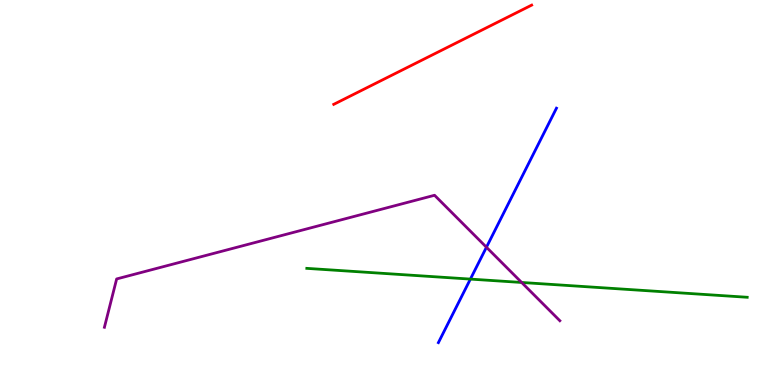[{'lines': ['blue', 'red'], 'intersections': []}, {'lines': ['green', 'red'], 'intersections': []}, {'lines': ['purple', 'red'], 'intersections': []}, {'lines': ['blue', 'green'], 'intersections': [{'x': 6.07, 'y': 2.75}]}, {'lines': ['blue', 'purple'], 'intersections': [{'x': 6.28, 'y': 3.58}]}, {'lines': ['green', 'purple'], 'intersections': [{'x': 6.73, 'y': 2.66}]}]